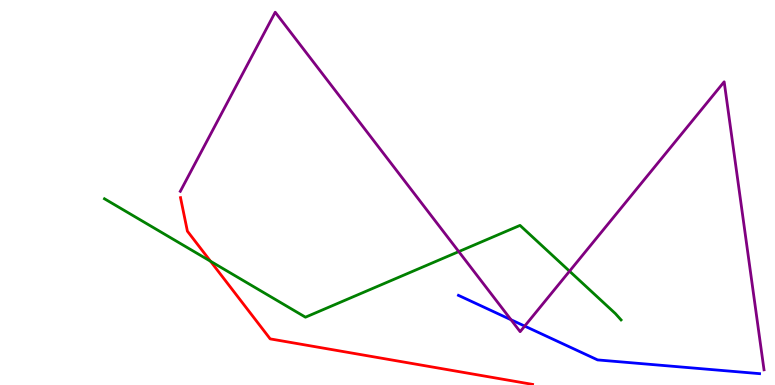[{'lines': ['blue', 'red'], 'intersections': []}, {'lines': ['green', 'red'], 'intersections': [{'x': 2.72, 'y': 3.21}]}, {'lines': ['purple', 'red'], 'intersections': []}, {'lines': ['blue', 'green'], 'intersections': []}, {'lines': ['blue', 'purple'], 'intersections': [{'x': 6.59, 'y': 1.7}, {'x': 6.77, 'y': 1.53}]}, {'lines': ['green', 'purple'], 'intersections': [{'x': 5.92, 'y': 3.46}, {'x': 7.35, 'y': 2.96}]}]